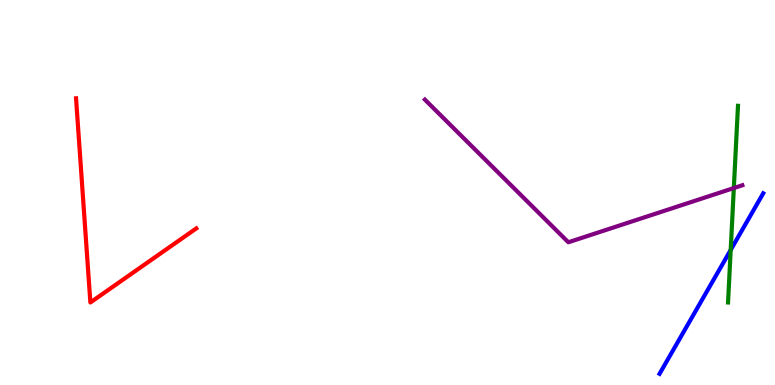[{'lines': ['blue', 'red'], 'intersections': []}, {'lines': ['green', 'red'], 'intersections': []}, {'lines': ['purple', 'red'], 'intersections': []}, {'lines': ['blue', 'green'], 'intersections': [{'x': 9.43, 'y': 3.51}]}, {'lines': ['blue', 'purple'], 'intersections': []}, {'lines': ['green', 'purple'], 'intersections': [{'x': 9.47, 'y': 5.12}]}]